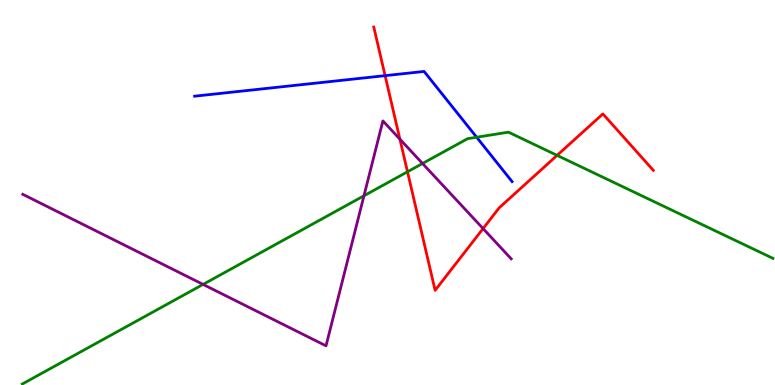[{'lines': ['blue', 'red'], 'intersections': [{'x': 4.97, 'y': 8.04}]}, {'lines': ['green', 'red'], 'intersections': [{'x': 5.26, 'y': 5.54}, {'x': 7.19, 'y': 5.96}]}, {'lines': ['purple', 'red'], 'intersections': [{'x': 5.16, 'y': 6.39}, {'x': 6.23, 'y': 4.06}]}, {'lines': ['blue', 'green'], 'intersections': [{'x': 6.15, 'y': 6.44}]}, {'lines': ['blue', 'purple'], 'intersections': []}, {'lines': ['green', 'purple'], 'intersections': [{'x': 2.62, 'y': 2.61}, {'x': 4.7, 'y': 4.92}, {'x': 5.45, 'y': 5.75}]}]